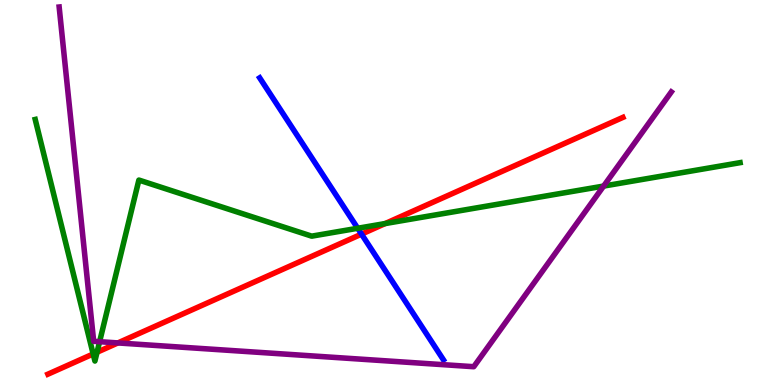[{'lines': ['blue', 'red'], 'intersections': [{'x': 4.66, 'y': 3.92}]}, {'lines': ['green', 'red'], 'intersections': [{'x': 1.2, 'y': 0.806}, {'x': 1.25, 'y': 0.851}, {'x': 4.97, 'y': 4.19}]}, {'lines': ['purple', 'red'], 'intersections': [{'x': 1.52, 'y': 1.09}]}, {'lines': ['blue', 'green'], 'intersections': [{'x': 4.62, 'y': 4.07}]}, {'lines': ['blue', 'purple'], 'intersections': []}, {'lines': ['green', 'purple'], 'intersections': [{'x': 1.29, 'y': 1.12}, {'x': 7.79, 'y': 5.17}]}]